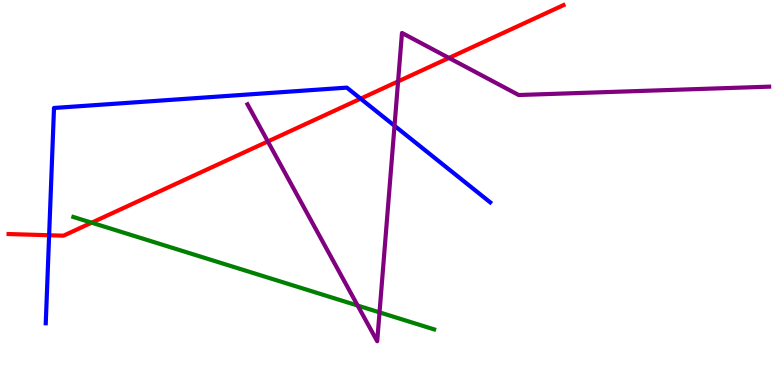[{'lines': ['blue', 'red'], 'intersections': [{'x': 0.634, 'y': 3.89}, {'x': 4.65, 'y': 7.44}]}, {'lines': ['green', 'red'], 'intersections': [{'x': 1.18, 'y': 4.22}]}, {'lines': ['purple', 'red'], 'intersections': [{'x': 3.46, 'y': 6.33}, {'x': 5.14, 'y': 7.89}, {'x': 5.79, 'y': 8.5}]}, {'lines': ['blue', 'green'], 'intersections': []}, {'lines': ['blue', 'purple'], 'intersections': [{'x': 5.09, 'y': 6.73}]}, {'lines': ['green', 'purple'], 'intersections': [{'x': 4.62, 'y': 2.06}, {'x': 4.9, 'y': 1.89}]}]